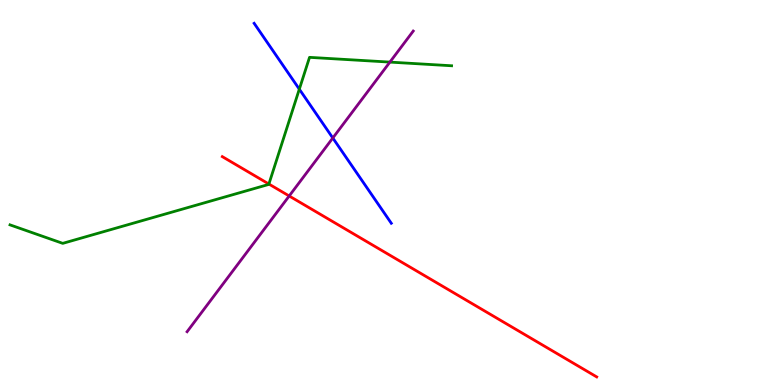[{'lines': ['blue', 'red'], 'intersections': []}, {'lines': ['green', 'red'], 'intersections': [{'x': 3.47, 'y': 5.22}]}, {'lines': ['purple', 'red'], 'intersections': [{'x': 3.73, 'y': 4.91}]}, {'lines': ['blue', 'green'], 'intersections': [{'x': 3.86, 'y': 7.68}]}, {'lines': ['blue', 'purple'], 'intersections': [{'x': 4.29, 'y': 6.42}]}, {'lines': ['green', 'purple'], 'intersections': [{'x': 5.03, 'y': 8.39}]}]